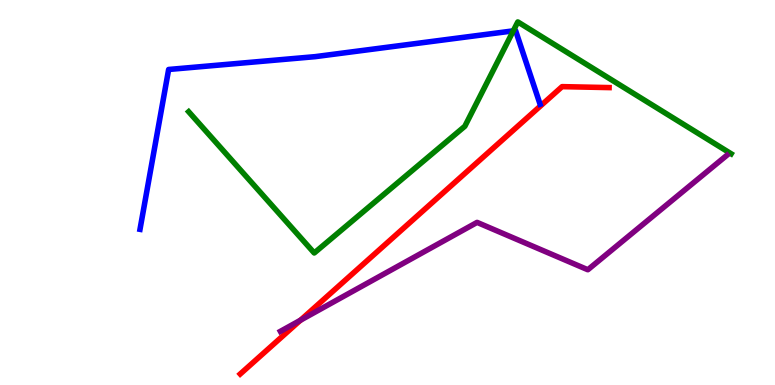[{'lines': ['blue', 'red'], 'intersections': []}, {'lines': ['green', 'red'], 'intersections': []}, {'lines': ['purple', 'red'], 'intersections': [{'x': 3.88, 'y': 1.68}]}, {'lines': ['blue', 'green'], 'intersections': [{'x': 6.62, 'y': 9.2}]}, {'lines': ['blue', 'purple'], 'intersections': []}, {'lines': ['green', 'purple'], 'intersections': []}]